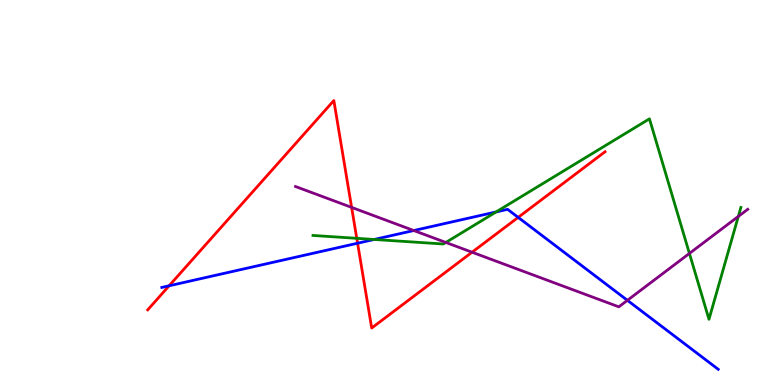[{'lines': ['blue', 'red'], 'intersections': [{'x': 2.18, 'y': 2.58}, {'x': 4.61, 'y': 3.68}, {'x': 6.69, 'y': 4.35}]}, {'lines': ['green', 'red'], 'intersections': [{'x': 4.6, 'y': 3.81}]}, {'lines': ['purple', 'red'], 'intersections': [{'x': 4.54, 'y': 4.61}, {'x': 6.09, 'y': 3.45}]}, {'lines': ['blue', 'green'], 'intersections': [{'x': 4.83, 'y': 3.78}, {'x': 6.4, 'y': 4.5}]}, {'lines': ['blue', 'purple'], 'intersections': [{'x': 5.34, 'y': 4.01}, {'x': 8.1, 'y': 2.2}]}, {'lines': ['green', 'purple'], 'intersections': [{'x': 5.75, 'y': 3.7}, {'x': 8.9, 'y': 3.42}, {'x': 9.53, 'y': 4.38}]}]